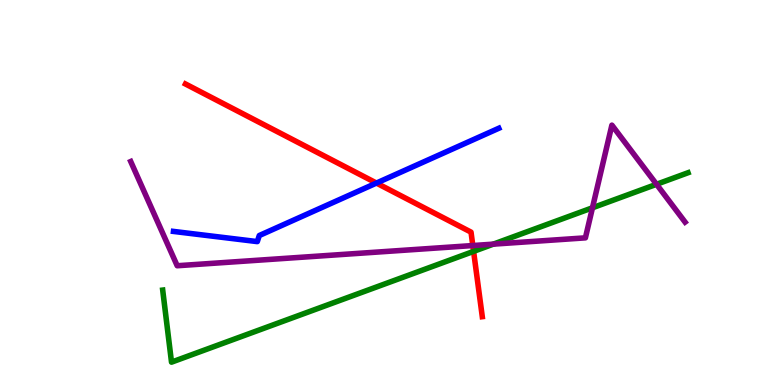[{'lines': ['blue', 'red'], 'intersections': [{'x': 4.86, 'y': 5.25}]}, {'lines': ['green', 'red'], 'intersections': [{'x': 6.11, 'y': 3.47}]}, {'lines': ['purple', 'red'], 'intersections': [{'x': 6.1, 'y': 3.62}]}, {'lines': ['blue', 'green'], 'intersections': []}, {'lines': ['blue', 'purple'], 'intersections': []}, {'lines': ['green', 'purple'], 'intersections': [{'x': 6.37, 'y': 3.66}, {'x': 7.64, 'y': 4.6}, {'x': 8.47, 'y': 5.21}]}]